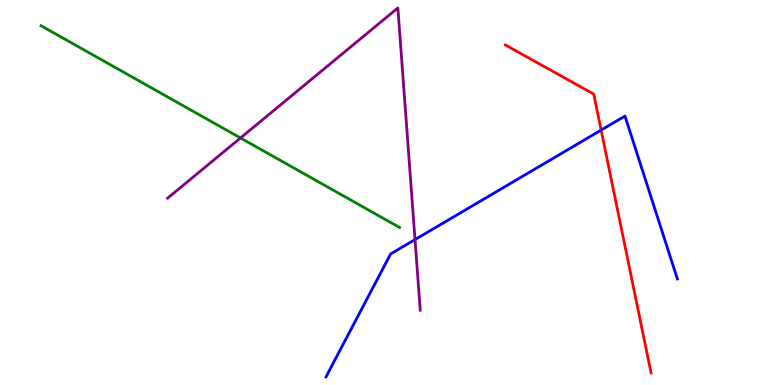[{'lines': ['blue', 'red'], 'intersections': [{'x': 7.76, 'y': 6.62}]}, {'lines': ['green', 'red'], 'intersections': []}, {'lines': ['purple', 'red'], 'intersections': []}, {'lines': ['blue', 'green'], 'intersections': []}, {'lines': ['blue', 'purple'], 'intersections': [{'x': 5.36, 'y': 3.78}]}, {'lines': ['green', 'purple'], 'intersections': [{'x': 3.1, 'y': 6.42}]}]